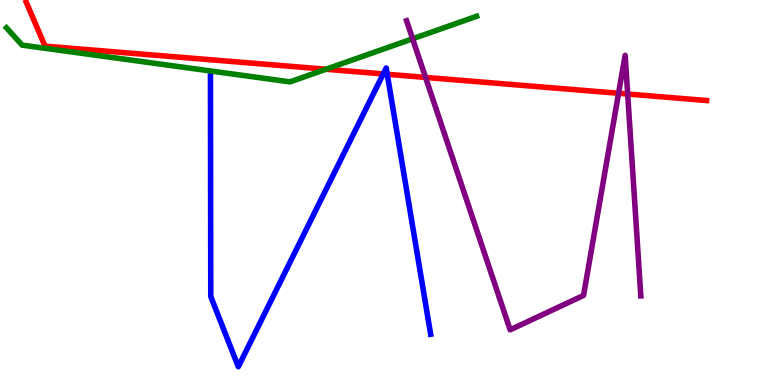[{'lines': ['blue', 'red'], 'intersections': [{'x': 4.94, 'y': 8.08}, {'x': 5.0, 'y': 8.07}]}, {'lines': ['green', 'red'], 'intersections': [{'x': 4.21, 'y': 8.2}]}, {'lines': ['purple', 'red'], 'intersections': [{'x': 5.49, 'y': 7.99}, {'x': 7.98, 'y': 7.58}, {'x': 8.1, 'y': 7.56}]}, {'lines': ['blue', 'green'], 'intersections': []}, {'lines': ['blue', 'purple'], 'intersections': []}, {'lines': ['green', 'purple'], 'intersections': [{'x': 5.32, 'y': 8.99}]}]